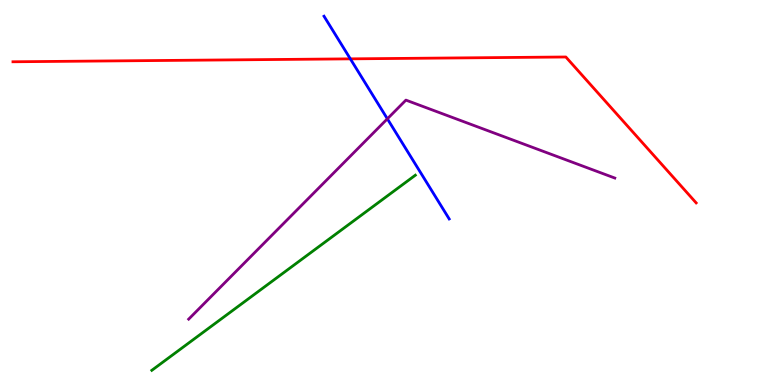[{'lines': ['blue', 'red'], 'intersections': [{'x': 4.52, 'y': 8.47}]}, {'lines': ['green', 'red'], 'intersections': []}, {'lines': ['purple', 'red'], 'intersections': []}, {'lines': ['blue', 'green'], 'intersections': []}, {'lines': ['blue', 'purple'], 'intersections': [{'x': 5.0, 'y': 6.91}]}, {'lines': ['green', 'purple'], 'intersections': []}]